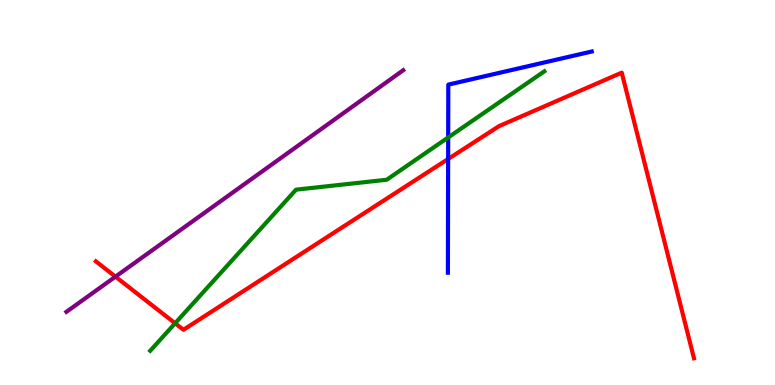[{'lines': ['blue', 'red'], 'intersections': [{'x': 5.78, 'y': 5.87}]}, {'lines': ['green', 'red'], 'intersections': [{'x': 2.26, 'y': 1.6}]}, {'lines': ['purple', 'red'], 'intersections': [{'x': 1.49, 'y': 2.81}]}, {'lines': ['blue', 'green'], 'intersections': [{'x': 5.78, 'y': 6.43}]}, {'lines': ['blue', 'purple'], 'intersections': []}, {'lines': ['green', 'purple'], 'intersections': []}]